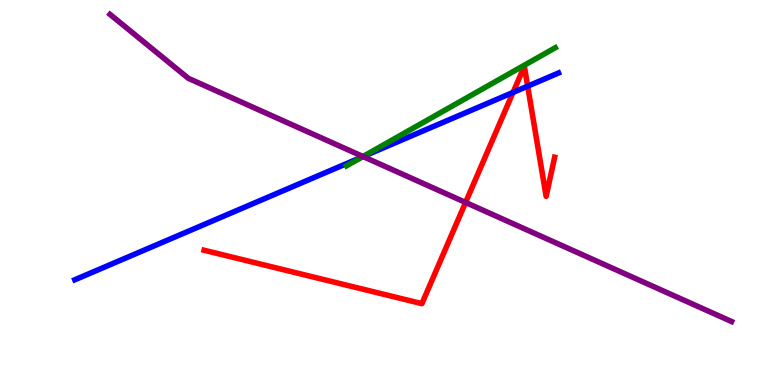[{'lines': ['blue', 'red'], 'intersections': [{'x': 6.62, 'y': 7.6}, {'x': 6.81, 'y': 7.76}]}, {'lines': ['green', 'red'], 'intersections': []}, {'lines': ['purple', 'red'], 'intersections': [{'x': 6.01, 'y': 4.74}]}, {'lines': ['blue', 'green'], 'intersections': [{'x': 4.68, 'y': 5.93}]}, {'lines': ['blue', 'purple'], 'intersections': [{'x': 4.68, 'y': 5.93}]}, {'lines': ['green', 'purple'], 'intersections': [{'x': 4.68, 'y': 5.93}]}]